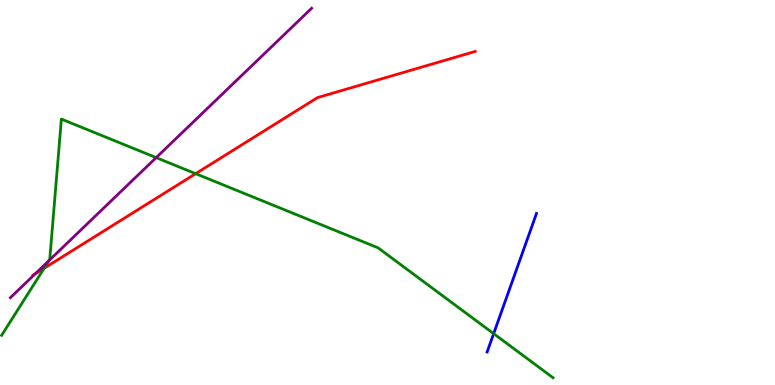[{'lines': ['blue', 'red'], 'intersections': []}, {'lines': ['green', 'red'], 'intersections': [{'x': 0.569, 'y': 3.03}, {'x': 2.52, 'y': 5.49}]}, {'lines': ['purple', 'red'], 'intersections': [{'x': 0.455, 'y': 2.89}]}, {'lines': ['blue', 'green'], 'intersections': [{'x': 6.37, 'y': 1.33}]}, {'lines': ['blue', 'purple'], 'intersections': []}, {'lines': ['green', 'purple'], 'intersections': [{'x': 0.632, 'y': 3.23}, {'x': 2.02, 'y': 5.91}]}]